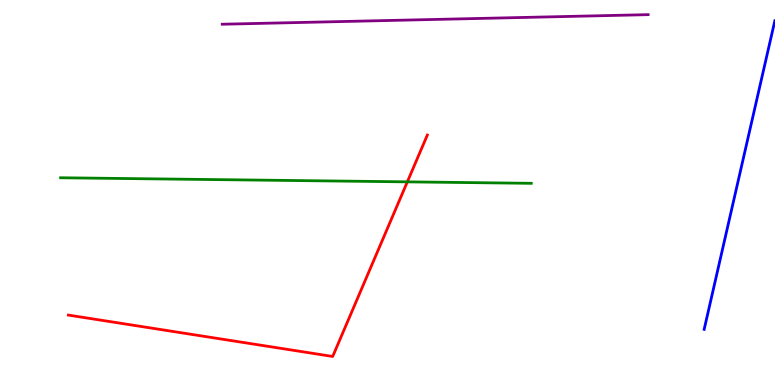[{'lines': ['blue', 'red'], 'intersections': []}, {'lines': ['green', 'red'], 'intersections': [{'x': 5.26, 'y': 5.28}]}, {'lines': ['purple', 'red'], 'intersections': []}, {'lines': ['blue', 'green'], 'intersections': []}, {'lines': ['blue', 'purple'], 'intersections': []}, {'lines': ['green', 'purple'], 'intersections': []}]